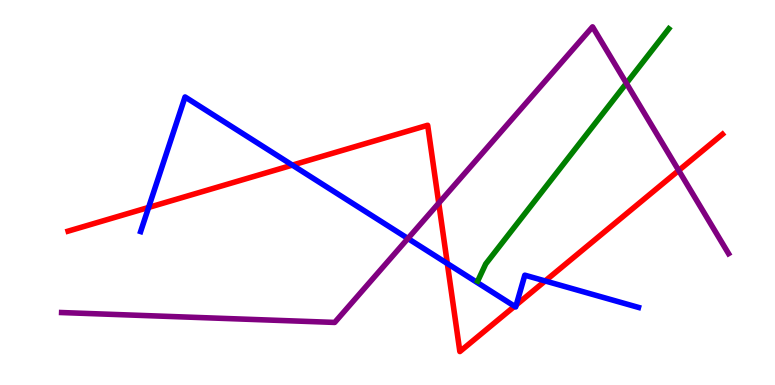[{'lines': ['blue', 'red'], 'intersections': [{'x': 1.92, 'y': 4.61}, {'x': 3.77, 'y': 5.71}, {'x': 5.77, 'y': 3.16}, {'x': 6.64, 'y': 2.05}, {'x': 6.66, 'y': 2.08}, {'x': 7.03, 'y': 2.7}]}, {'lines': ['green', 'red'], 'intersections': []}, {'lines': ['purple', 'red'], 'intersections': [{'x': 5.66, 'y': 4.72}, {'x': 8.76, 'y': 5.57}]}, {'lines': ['blue', 'green'], 'intersections': []}, {'lines': ['blue', 'purple'], 'intersections': [{'x': 5.26, 'y': 3.81}]}, {'lines': ['green', 'purple'], 'intersections': [{'x': 8.08, 'y': 7.84}]}]